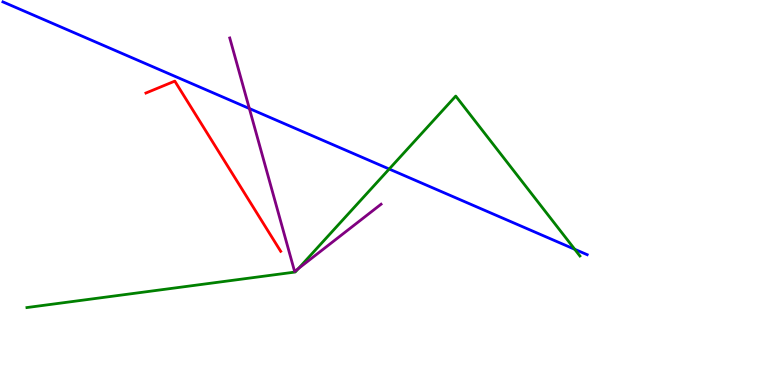[{'lines': ['blue', 'red'], 'intersections': []}, {'lines': ['green', 'red'], 'intersections': []}, {'lines': ['purple', 'red'], 'intersections': []}, {'lines': ['blue', 'green'], 'intersections': [{'x': 5.02, 'y': 5.61}, {'x': 7.42, 'y': 3.53}]}, {'lines': ['blue', 'purple'], 'intersections': [{'x': 3.22, 'y': 7.18}]}, {'lines': ['green', 'purple'], 'intersections': [{'x': 3.85, 'y': 3.03}]}]